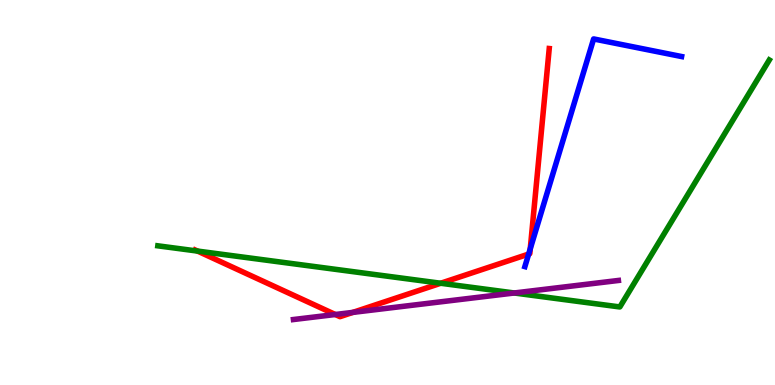[{'lines': ['blue', 'red'], 'intersections': [{'x': 6.82, 'y': 3.4}, {'x': 6.84, 'y': 3.54}]}, {'lines': ['green', 'red'], 'intersections': [{'x': 2.55, 'y': 3.48}, {'x': 5.69, 'y': 2.64}]}, {'lines': ['purple', 'red'], 'intersections': [{'x': 4.33, 'y': 1.83}, {'x': 4.55, 'y': 1.89}]}, {'lines': ['blue', 'green'], 'intersections': []}, {'lines': ['blue', 'purple'], 'intersections': []}, {'lines': ['green', 'purple'], 'intersections': [{'x': 6.64, 'y': 2.39}]}]